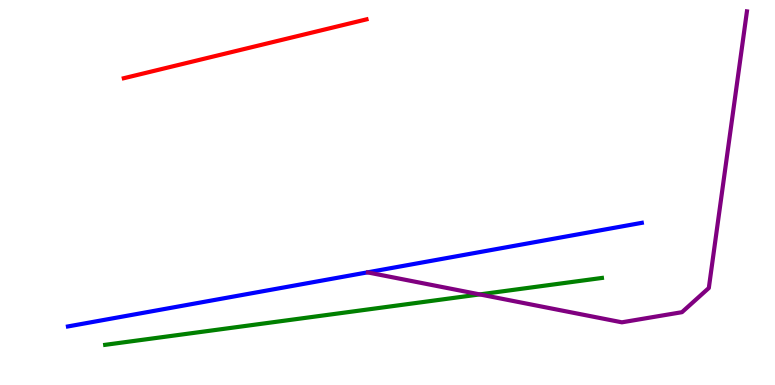[{'lines': ['blue', 'red'], 'intersections': []}, {'lines': ['green', 'red'], 'intersections': []}, {'lines': ['purple', 'red'], 'intersections': []}, {'lines': ['blue', 'green'], 'intersections': []}, {'lines': ['blue', 'purple'], 'intersections': []}, {'lines': ['green', 'purple'], 'intersections': [{'x': 6.19, 'y': 2.35}]}]